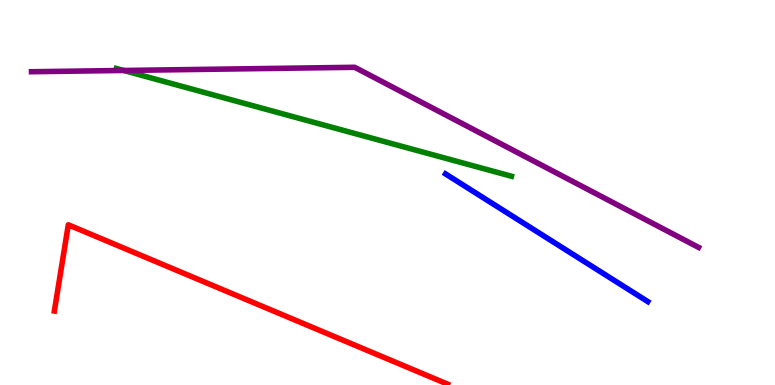[{'lines': ['blue', 'red'], 'intersections': []}, {'lines': ['green', 'red'], 'intersections': []}, {'lines': ['purple', 'red'], 'intersections': []}, {'lines': ['blue', 'green'], 'intersections': []}, {'lines': ['blue', 'purple'], 'intersections': []}, {'lines': ['green', 'purple'], 'intersections': [{'x': 1.6, 'y': 8.17}]}]